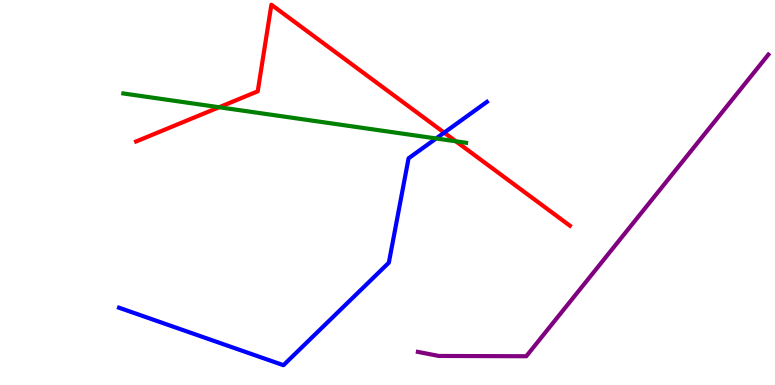[{'lines': ['blue', 'red'], 'intersections': [{'x': 5.73, 'y': 6.55}]}, {'lines': ['green', 'red'], 'intersections': [{'x': 2.83, 'y': 7.21}, {'x': 5.88, 'y': 6.33}]}, {'lines': ['purple', 'red'], 'intersections': []}, {'lines': ['blue', 'green'], 'intersections': [{'x': 5.63, 'y': 6.4}]}, {'lines': ['blue', 'purple'], 'intersections': []}, {'lines': ['green', 'purple'], 'intersections': []}]